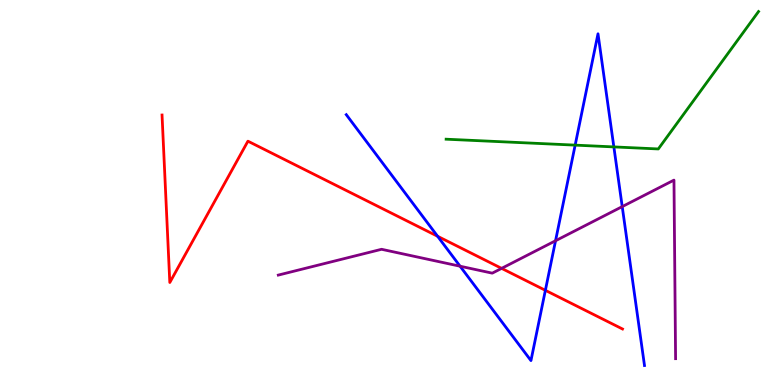[{'lines': ['blue', 'red'], 'intersections': [{'x': 5.65, 'y': 3.86}, {'x': 7.04, 'y': 2.46}]}, {'lines': ['green', 'red'], 'intersections': []}, {'lines': ['purple', 'red'], 'intersections': [{'x': 6.47, 'y': 3.03}]}, {'lines': ['blue', 'green'], 'intersections': [{'x': 7.42, 'y': 6.23}, {'x': 7.92, 'y': 6.18}]}, {'lines': ['blue', 'purple'], 'intersections': [{'x': 5.94, 'y': 3.09}, {'x': 7.17, 'y': 3.75}, {'x': 8.03, 'y': 4.63}]}, {'lines': ['green', 'purple'], 'intersections': []}]